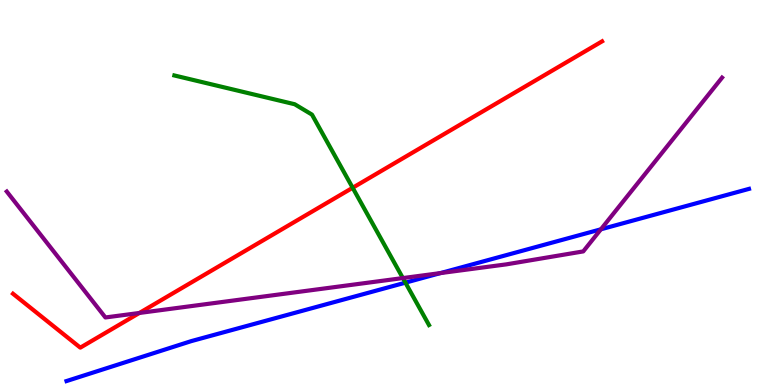[{'lines': ['blue', 'red'], 'intersections': []}, {'lines': ['green', 'red'], 'intersections': [{'x': 4.55, 'y': 5.12}]}, {'lines': ['purple', 'red'], 'intersections': [{'x': 1.8, 'y': 1.87}]}, {'lines': ['blue', 'green'], 'intersections': [{'x': 5.23, 'y': 2.66}]}, {'lines': ['blue', 'purple'], 'intersections': [{'x': 5.68, 'y': 2.91}, {'x': 7.75, 'y': 4.04}]}, {'lines': ['green', 'purple'], 'intersections': [{'x': 5.2, 'y': 2.78}]}]